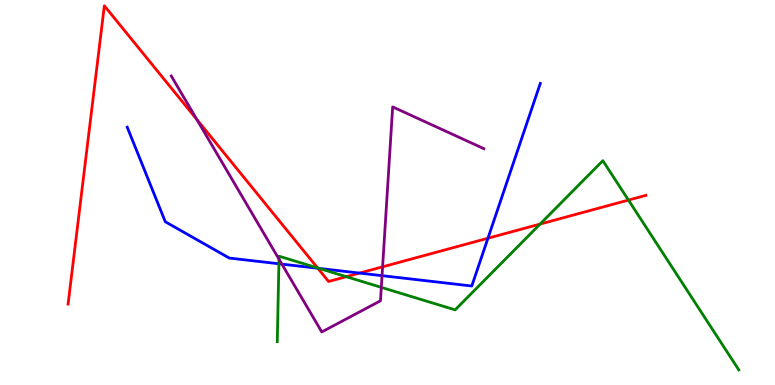[{'lines': ['blue', 'red'], 'intersections': [{'x': 4.1, 'y': 3.03}, {'x': 4.64, 'y': 2.91}, {'x': 6.3, 'y': 3.81}]}, {'lines': ['green', 'red'], 'intersections': [{'x': 4.1, 'y': 3.04}, {'x': 4.47, 'y': 2.81}, {'x': 6.97, 'y': 4.18}, {'x': 8.11, 'y': 4.8}]}, {'lines': ['purple', 'red'], 'intersections': [{'x': 2.54, 'y': 6.89}, {'x': 4.94, 'y': 3.07}]}, {'lines': ['blue', 'green'], 'intersections': [{'x': 3.6, 'y': 3.15}, {'x': 4.12, 'y': 3.03}]}, {'lines': ['blue', 'purple'], 'intersections': [{'x': 3.64, 'y': 3.14}, {'x': 4.93, 'y': 2.84}]}, {'lines': ['green', 'purple'], 'intersections': [{'x': 3.6, 'y': 3.27}, {'x': 4.92, 'y': 2.54}]}]